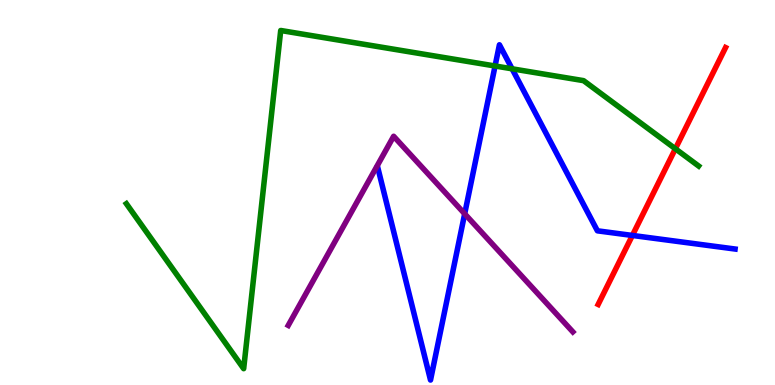[{'lines': ['blue', 'red'], 'intersections': [{'x': 8.16, 'y': 3.88}]}, {'lines': ['green', 'red'], 'intersections': [{'x': 8.71, 'y': 6.14}]}, {'lines': ['purple', 'red'], 'intersections': []}, {'lines': ['blue', 'green'], 'intersections': [{'x': 6.39, 'y': 8.29}, {'x': 6.61, 'y': 8.21}]}, {'lines': ['blue', 'purple'], 'intersections': [{'x': 6.0, 'y': 4.45}]}, {'lines': ['green', 'purple'], 'intersections': []}]